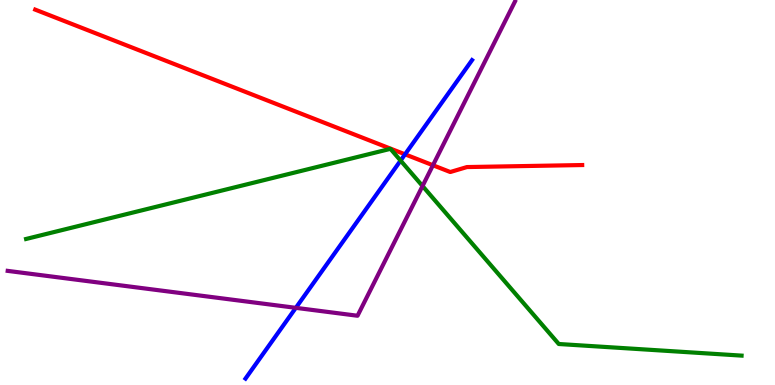[{'lines': ['blue', 'red'], 'intersections': [{'x': 5.23, 'y': 5.99}]}, {'lines': ['green', 'red'], 'intersections': []}, {'lines': ['purple', 'red'], 'intersections': [{'x': 5.59, 'y': 5.71}]}, {'lines': ['blue', 'green'], 'intersections': [{'x': 5.17, 'y': 5.83}]}, {'lines': ['blue', 'purple'], 'intersections': [{'x': 3.82, 'y': 2.0}]}, {'lines': ['green', 'purple'], 'intersections': [{'x': 5.45, 'y': 5.17}]}]